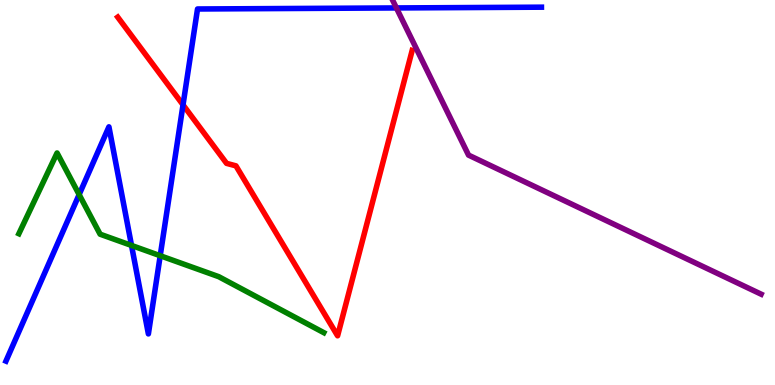[{'lines': ['blue', 'red'], 'intersections': [{'x': 2.36, 'y': 7.28}]}, {'lines': ['green', 'red'], 'intersections': []}, {'lines': ['purple', 'red'], 'intersections': []}, {'lines': ['blue', 'green'], 'intersections': [{'x': 1.02, 'y': 4.95}, {'x': 1.7, 'y': 3.62}, {'x': 2.07, 'y': 3.36}]}, {'lines': ['blue', 'purple'], 'intersections': [{'x': 5.12, 'y': 9.79}]}, {'lines': ['green', 'purple'], 'intersections': []}]